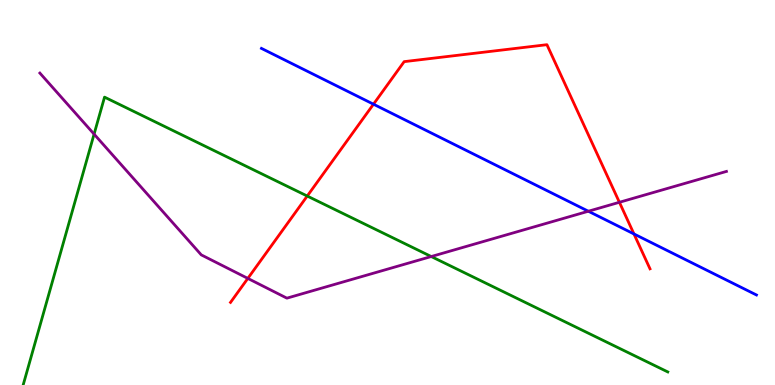[{'lines': ['blue', 'red'], 'intersections': [{'x': 4.82, 'y': 7.29}, {'x': 8.18, 'y': 3.92}]}, {'lines': ['green', 'red'], 'intersections': [{'x': 3.96, 'y': 4.91}]}, {'lines': ['purple', 'red'], 'intersections': [{'x': 3.2, 'y': 2.77}, {'x': 7.99, 'y': 4.75}]}, {'lines': ['blue', 'green'], 'intersections': []}, {'lines': ['blue', 'purple'], 'intersections': [{'x': 7.59, 'y': 4.51}]}, {'lines': ['green', 'purple'], 'intersections': [{'x': 1.21, 'y': 6.52}, {'x': 5.56, 'y': 3.34}]}]